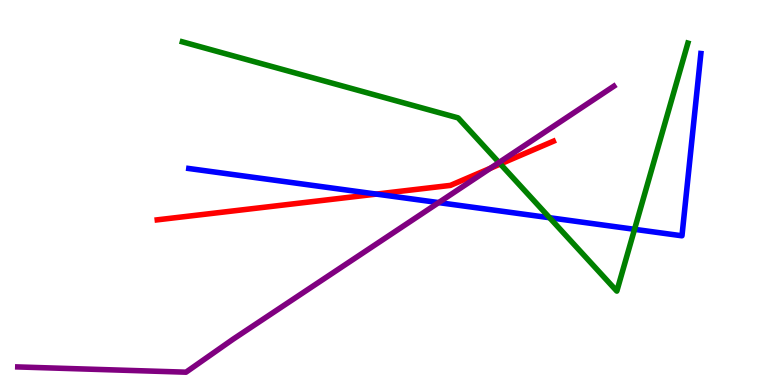[{'lines': ['blue', 'red'], 'intersections': [{'x': 4.86, 'y': 4.96}]}, {'lines': ['green', 'red'], 'intersections': [{'x': 6.46, 'y': 5.74}]}, {'lines': ['purple', 'red'], 'intersections': [{'x': 6.33, 'y': 5.63}]}, {'lines': ['blue', 'green'], 'intersections': [{'x': 7.09, 'y': 4.34}, {'x': 8.19, 'y': 4.04}]}, {'lines': ['blue', 'purple'], 'intersections': [{'x': 5.66, 'y': 4.74}]}, {'lines': ['green', 'purple'], 'intersections': [{'x': 6.44, 'y': 5.78}]}]